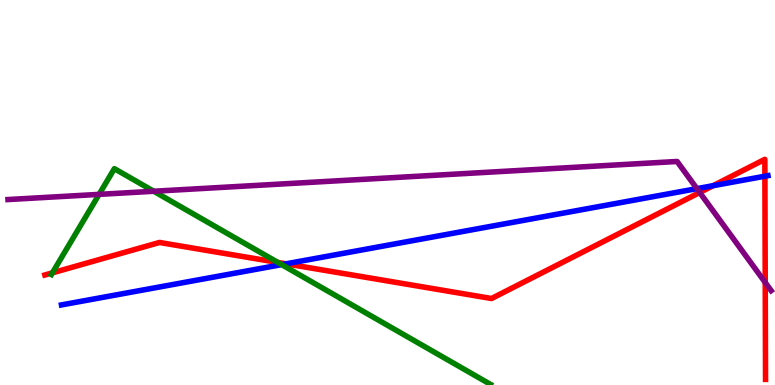[{'lines': ['blue', 'red'], 'intersections': [{'x': 3.69, 'y': 3.15}, {'x': 9.2, 'y': 5.18}, {'x': 9.87, 'y': 5.42}]}, {'lines': ['green', 'red'], 'intersections': [{'x': 0.676, 'y': 2.91}, {'x': 3.59, 'y': 3.18}]}, {'lines': ['purple', 'red'], 'intersections': [{'x': 9.03, 'y': 5.0}, {'x': 9.87, 'y': 2.66}]}, {'lines': ['blue', 'green'], 'intersections': [{'x': 3.63, 'y': 3.13}]}, {'lines': ['blue', 'purple'], 'intersections': [{'x': 8.99, 'y': 5.1}]}, {'lines': ['green', 'purple'], 'intersections': [{'x': 1.28, 'y': 4.95}, {'x': 1.98, 'y': 5.03}]}]